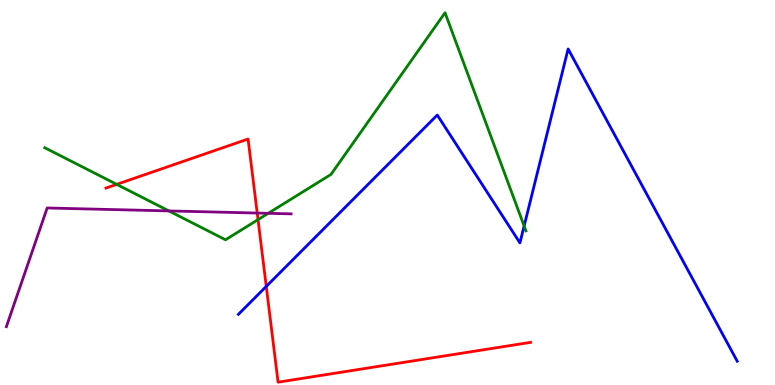[{'lines': ['blue', 'red'], 'intersections': [{'x': 3.44, 'y': 2.56}]}, {'lines': ['green', 'red'], 'intersections': [{'x': 1.51, 'y': 5.21}, {'x': 3.33, 'y': 4.3}]}, {'lines': ['purple', 'red'], 'intersections': [{'x': 3.32, 'y': 4.47}]}, {'lines': ['blue', 'green'], 'intersections': [{'x': 6.76, 'y': 4.13}]}, {'lines': ['blue', 'purple'], 'intersections': []}, {'lines': ['green', 'purple'], 'intersections': [{'x': 2.18, 'y': 4.52}, {'x': 3.46, 'y': 4.46}]}]